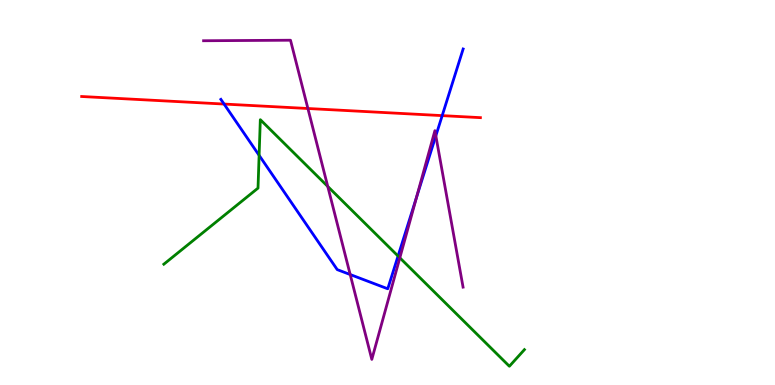[{'lines': ['blue', 'red'], 'intersections': [{'x': 2.89, 'y': 7.3}, {'x': 5.71, 'y': 7.0}]}, {'lines': ['green', 'red'], 'intersections': []}, {'lines': ['purple', 'red'], 'intersections': [{'x': 3.97, 'y': 7.18}]}, {'lines': ['blue', 'green'], 'intersections': [{'x': 3.34, 'y': 5.97}, {'x': 5.14, 'y': 3.35}]}, {'lines': ['blue', 'purple'], 'intersections': [{'x': 4.52, 'y': 2.87}, {'x': 5.38, 'y': 4.88}, {'x': 5.62, 'y': 6.47}]}, {'lines': ['green', 'purple'], 'intersections': [{'x': 4.23, 'y': 5.16}, {'x': 5.16, 'y': 3.3}]}]